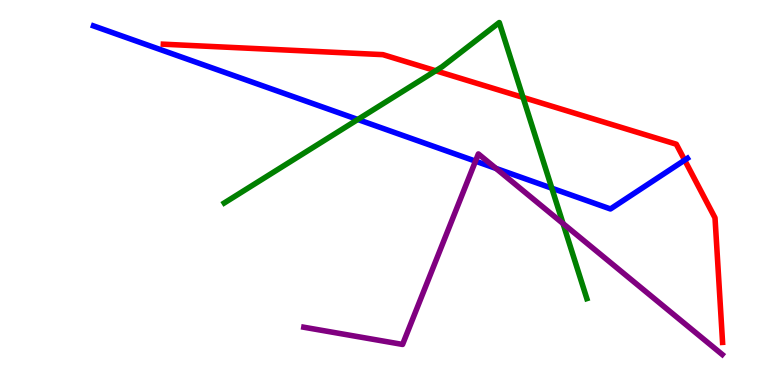[{'lines': ['blue', 'red'], 'intersections': [{'x': 8.83, 'y': 5.84}]}, {'lines': ['green', 'red'], 'intersections': [{'x': 5.62, 'y': 8.16}, {'x': 6.75, 'y': 7.47}]}, {'lines': ['purple', 'red'], 'intersections': []}, {'lines': ['blue', 'green'], 'intersections': [{'x': 4.62, 'y': 6.9}, {'x': 7.12, 'y': 5.11}]}, {'lines': ['blue', 'purple'], 'intersections': [{'x': 6.14, 'y': 5.81}, {'x': 6.4, 'y': 5.63}]}, {'lines': ['green', 'purple'], 'intersections': [{'x': 7.27, 'y': 4.19}]}]